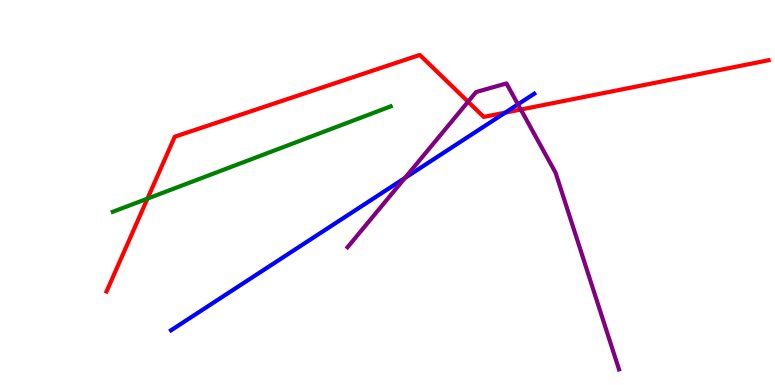[{'lines': ['blue', 'red'], 'intersections': [{'x': 6.52, 'y': 7.07}]}, {'lines': ['green', 'red'], 'intersections': [{'x': 1.9, 'y': 4.84}]}, {'lines': ['purple', 'red'], 'intersections': [{'x': 6.04, 'y': 7.36}, {'x': 6.72, 'y': 7.15}]}, {'lines': ['blue', 'green'], 'intersections': []}, {'lines': ['blue', 'purple'], 'intersections': [{'x': 5.22, 'y': 5.38}, {'x': 6.68, 'y': 7.29}]}, {'lines': ['green', 'purple'], 'intersections': []}]